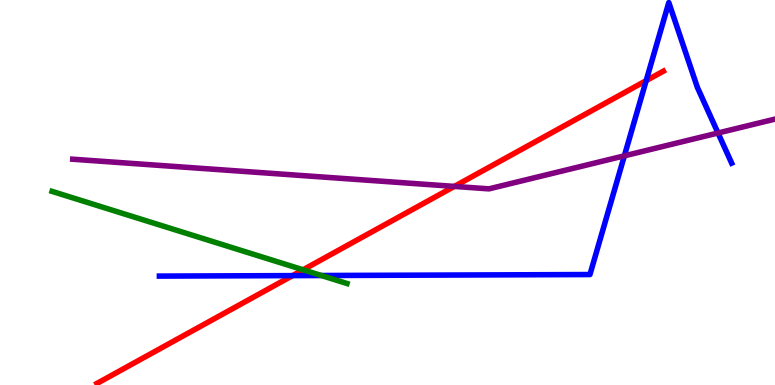[{'lines': ['blue', 'red'], 'intersections': [{'x': 3.77, 'y': 2.84}, {'x': 8.34, 'y': 7.9}]}, {'lines': ['green', 'red'], 'intersections': [{'x': 3.91, 'y': 2.99}]}, {'lines': ['purple', 'red'], 'intersections': [{'x': 5.86, 'y': 5.16}]}, {'lines': ['blue', 'green'], 'intersections': [{'x': 4.15, 'y': 2.84}]}, {'lines': ['blue', 'purple'], 'intersections': [{'x': 8.06, 'y': 5.95}, {'x': 9.26, 'y': 6.55}]}, {'lines': ['green', 'purple'], 'intersections': []}]